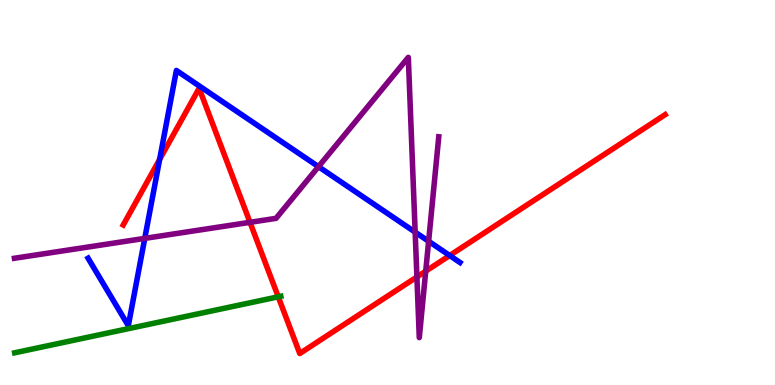[{'lines': ['blue', 'red'], 'intersections': [{'x': 2.06, 'y': 5.86}, {'x': 5.8, 'y': 3.36}]}, {'lines': ['green', 'red'], 'intersections': [{'x': 3.59, 'y': 2.29}]}, {'lines': ['purple', 'red'], 'intersections': [{'x': 3.23, 'y': 4.23}, {'x': 5.38, 'y': 2.81}, {'x': 5.49, 'y': 2.96}]}, {'lines': ['blue', 'green'], 'intersections': []}, {'lines': ['blue', 'purple'], 'intersections': [{'x': 1.87, 'y': 3.81}, {'x': 4.11, 'y': 5.67}, {'x': 5.36, 'y': 3.97}, {'x': 5.53, 'y': 3.73}]}, {'lines': ['green', 'purple'], 'intersections': []}]